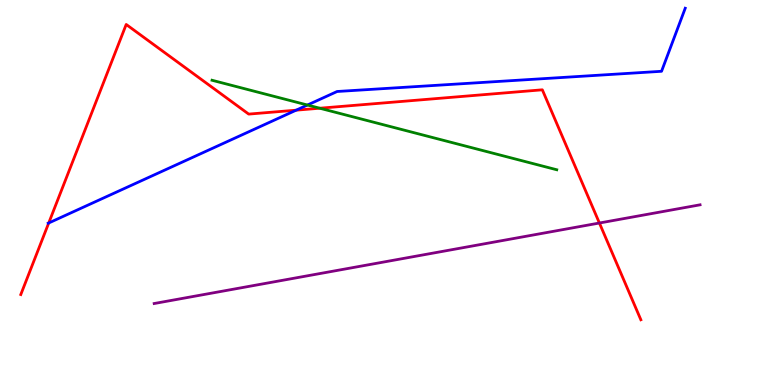[{'lines': ['blue', 'red'], 'intersections': [{'x': 0.629, 'y': 4.21}, {'x': 3.82, 'y': 7.14}]}, {'lines': ['green', 'red'], 'intersections': [{'x': 4.13, 'y': 7.19}]}, {'lines': ['purple', 'red'], 'intersections': [{'x': 7.73, 'y': 4.21}]}, {'lines': ['blue', 'green'], 'intersections': [{'x': 3.97, 'y': 7.27}]}, {'lines': ['blue', 'purple'], 'intersections': []}, {'lines': ['green', 'purple'], 'intersections': []}]